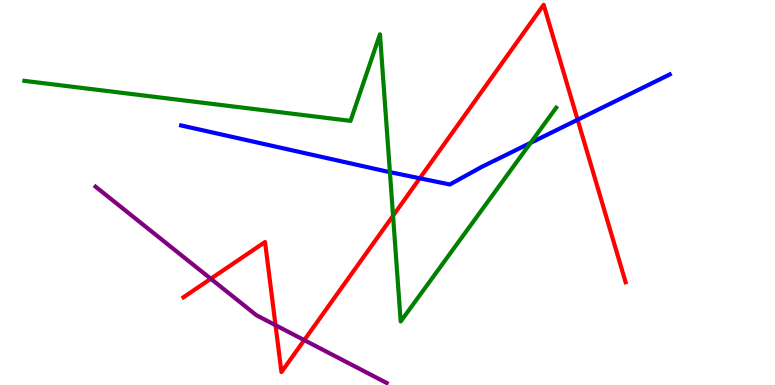[{'lines': ['blue', 'red'], 'intersections': [{'x': 5.42, 'y': 5.37}, {'x': 7.45, 'y': 6.89}]}, {'lines': ['green', 'red'], 'intersections': [{'x': 5.07, 'y': 4.4}]}, {'lines': ['purple', 'red'], 'intersections': [{'x': 2.72, 'y': 2.76}, {'x': 3.56, 'y': 1.55}, {'x': 3.93, 'y': 1.17}]}, {'lines': ['blue', 'green'], 'intersections': [{'x': 5.03, 'y': 5.53}, {'x': 6.85, 'y': 6.29}]}, {'lines': ['blue', 'purple'], 'intersections': []}, {'lines': ['green', 'purple'], 'intersections': []}]